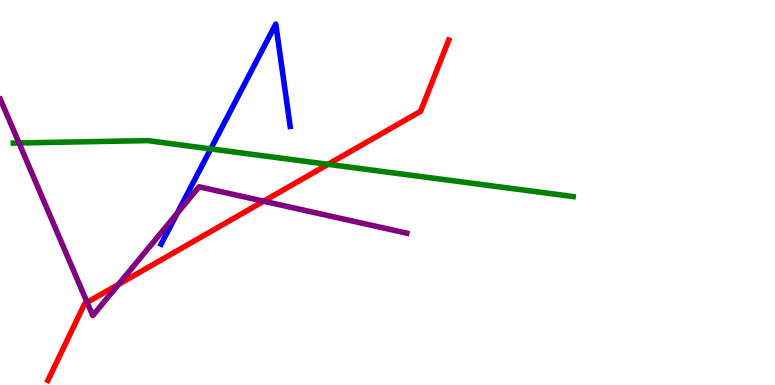[{'lines': ['blue', 'red'], 'intersections': []}, {'lines': ['green', 'red'], 'intersections': [{'x': 4.23, 'y': 5.73}]}, {'lines': ['purple', 'red'], 'intersections': [{'x': 1.12, 'y': 2.15}, {'x': 1.53, 'y': 2.61}, {'x': 3.4, 'y': 4.77}]}, {'lines': ['blue', 'green'], 'intersections': [{'x': 2.72, 'y': 6.13}]}, {'lines': ['blue', 'purple'], 'intersections': [{'x': 2.29, 'y': 4.46}]}, {'lines': ['green', 'purple'], 'intersections': [{'x': 0.245, 'y': 6.29}]}]